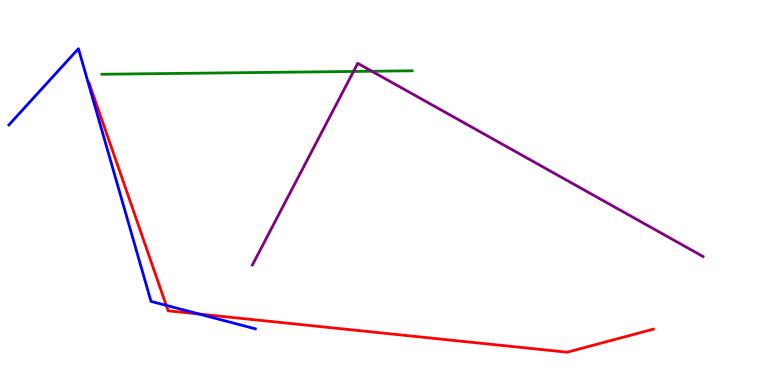[{'lines': ['blue', 'red'], 'intersections': [{'x': 2.15, 'y': 2.07}, {'x': 2.57, 'y': 1.84}]}, {'lines': ['green', 'red'], 'intersections': []}, {'lines': ['purple', 'red'], 'intersections': []}, {'lines': ['blue', 'green'], 'intersections': []}, {'lines': ['blue', 'purple'], 'intersections': []}, {'lines': ['green', 'purple'], 'intersections': [{'x': 4.56, 'y': 8.14}, {'x': 4.8, 'y': 8.15}]}]